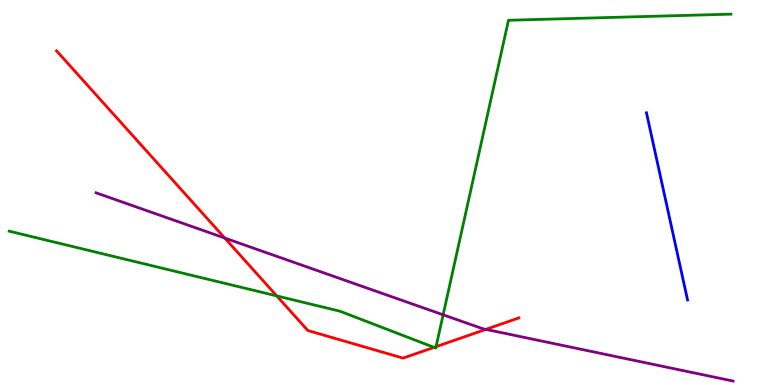[{'lines': ['blue', 'red'], 'intersections': []}, {'lines': ['green', 'red'], 'intersections': [{'x': 3.57, 'y': 2.31}, {'x': 5.6, 'y': 0.977}, {'x': 5.63, 'y': 0.996}]}, {'lines': ['purple', 'red'], 'intersections': [{'x': 2.9, 'y': 3.82}, {'x': 6.27, 'y': 1.44}]}, {'lines': ['blue', 'green'], 'intersections': []}, {'lines': ['blue', 'purple'], 'intersections': []}, {'lines': ['green', 'purple'], 'intersections': [{'x': 5.72, 'y': 1.82}]}]